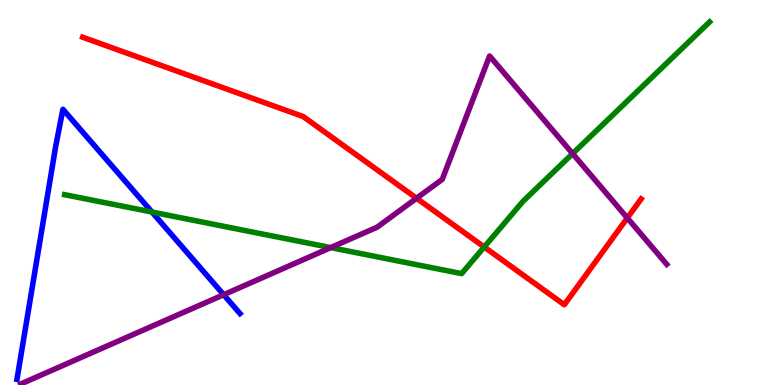[{'lines': ['blue', 'red'], 'intersections': []}, {'lines': ['green', 'red'], 'intersections': [{'x': 6.25, 'y': 3.58}]}, {'lines': ['purple', 'red'], 'intersections': [{'x': 5.37, 'y': 4.85}, {'x': 8.09, 'y': 4.34}]}, {'lines': ['blue', 'green'], 'intersections': [{'x': 1.96, 'y': 4.49}]}, {'lines': ['blue', 'purple'], 'intersections': [{'x': 2.89, 'y': 2.35}]}, {'lines': ['green', 'purple'], 'intersections': [{'x': 4.27, 'y': 3.57}, {'x': 7.39, 'y': 6.01}]}]